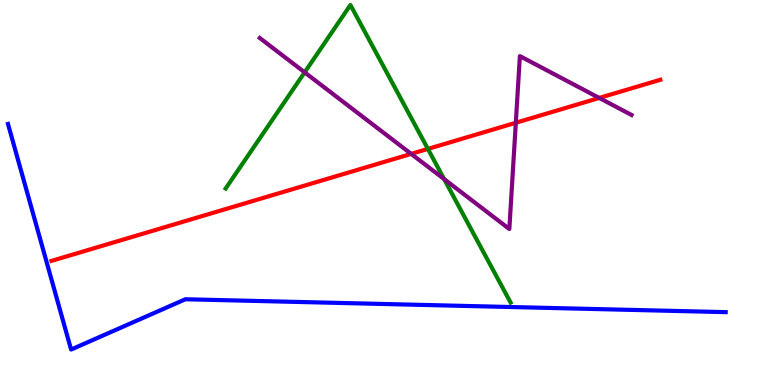[{'lines': ['blue', 'red'], 'intersections': []}, {'lines': ['green', 'red'], 'intersections': [{'x': 5.52, 'y': 6.13}]}, {'lines': ['purple', 'red'], 'intersections': [{'x': 5.31, 'y': 6.0}, {'x': 6.66, 'y': 6.81}, {'x': 7.73, 'y': 7.46}]}, {'lines': ['blue', 'green'], 'intersections': []}, {'lines': ['blue', 'purple'], 'intersections': []}, {'lines': ['green', 'purple'], 'intersections': [{'x': 3.93, 'y': 8.12}, {'x': 5.73, 'y': 5.35}]}]